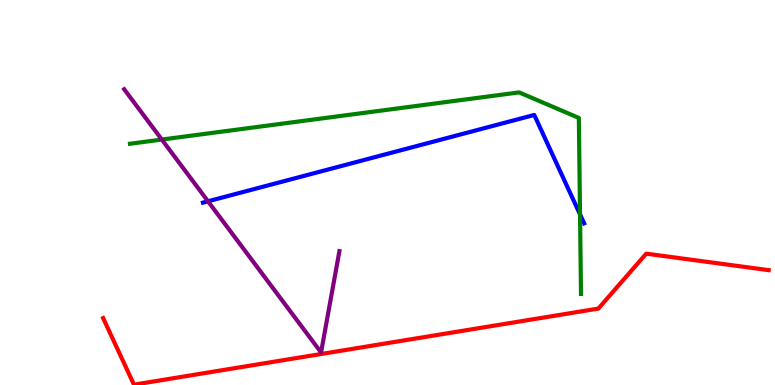[{'lines': ['blue', 'red'], 'intersections': []}, {'lines': ['green', 'red'], 'intersections': []}, {'lines': ['purple', 'red'], 'intersections': []}, {'lines': ['blue', 'green'], 'intersections': [{'x': 7.48, 'y': 4.43}]}, {'lines': ['blue', 'purple'], 'intersections': [{'x': 2.68, 'y': 4.77}]}, {'lines': ['green', 'purple'], 'intersections': [{'x': 2.09, 'y': 6.38}]}]